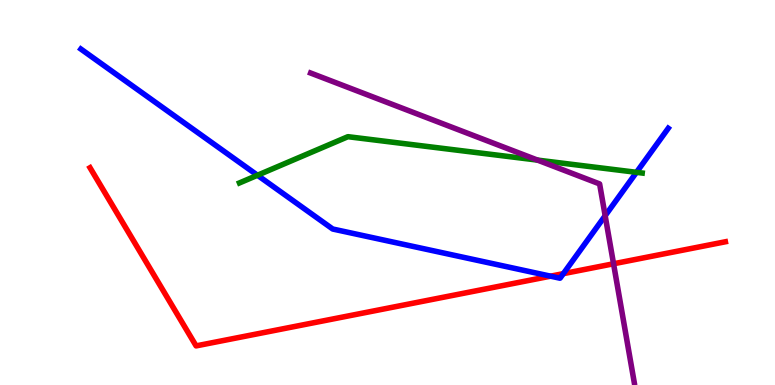[{'lines': ['blue', 'red'], 'intersections': [{'x': 7.1, 'y': 2.83}, {'x': 7.27, 'y': 2.89}]}, {'lines': ['green', 'red'], 'intersections': []}, {'lines': ['purple', 'red'], 'intersections': [{'x': 7.92, 'y': 3.15}]}, {'lines': ['blue', 'green'], 'intersections': [{'x': 3.32, 'y': 5.45}, {'x': 8.21, 'y': 5.52}]}, {'lines': ['blue', 'purple'], 'intersections': [{'x': 7.81, 'y': 4.4}]}, {'lines': ['green', 'purple'], 'intersections': [{'x': 6.94, 'y': 5.84}]}]